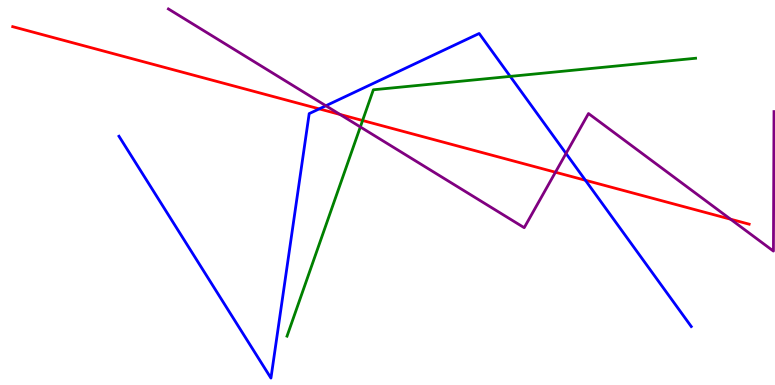[{'lines': ['blue', 'red'], 'intersections': [{'x': 4.12, 'y': 7.17}, {'x': 7.55, 'y': 5.32}]}, {'lines': ['green', 'red'], 'intersections': [{'x': 4.68, 'y': 6.87}]}, {'lines': ['purple', 'red'], 'intersections': [{'x': 4.39, 'y': 7.03}, {'x': 7.17, 'y': 5.53}, {'x': 9.43, 'y': 4.31}]}, {'lines': ['blue', 'green'], 'intersections': [{'x': 6.58, 'y': 8.02}]}, {'lines': ['blue', 'purple'], 'intersections': [{'x': 4.2, 'y': 7.25}, {'x': 7.3, 'y': 6.01}]}, {'lines': ['green', 'purple'], 'intersections': [{'x': 4.65, 'y': 6.7}]}]